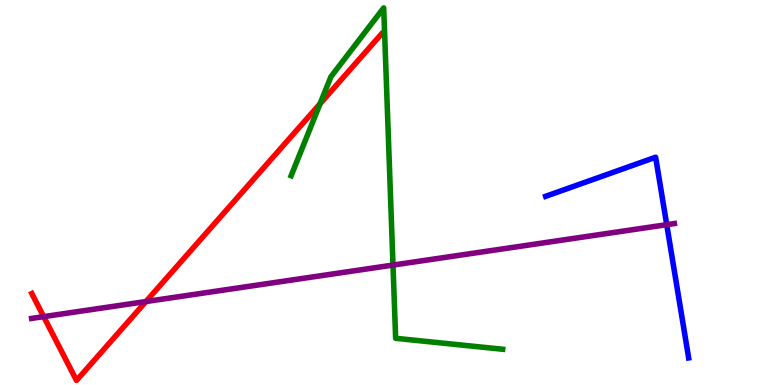[{'lines': ['blue', 'red'], 'intersections': []}, {'lines': ['green', 'red'], 'intersections': [{'x': 4.13, 'y': 7.31}]}, {'lines': ['purple', 'red'], 'intersections': [{'x': 0.564, 'y': 1.78}, {'x': 1.88, 'y': 2.17}]}, {'lines': ['blue', 'green'], 'intersections': []}, {'lines': ['blue', 'purple'], 'intersections': [{'x': 8.6, 'y': 4.16}]}, {'lines': ['green', 'purple'], 'intersections': [{'x': 5.07, 'y': 3.11}]}]